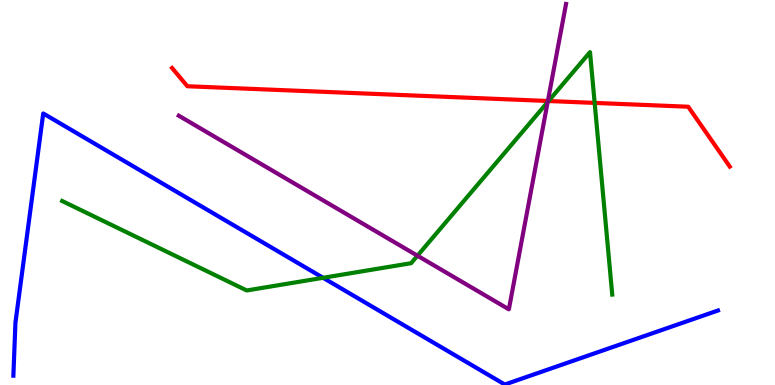[{'lines': ['blue', 'red'], 'intersections': []}, {'lines': ['green', 'red'], 'intersections': [{'x': 7.08, 'y': 7.38}, {'x': 7.67, 'y': 7.33}]}, {'lines': ['purple', 'red'], 'intersections': [{'x': 7.07, 'y': 7.38}]}, {'lines': ['blue', 'green'], 'intersections': [{'x': 4.17, 'y': 2.78}]}, {'lines': ['blue', 'purple'], 'intersections': []}, {'lines': ['green', 'purple'], 'intersections': [{'x': 5.39, 'y': 3.36}, {'x': 7.07, 'y': 7.35}]}]